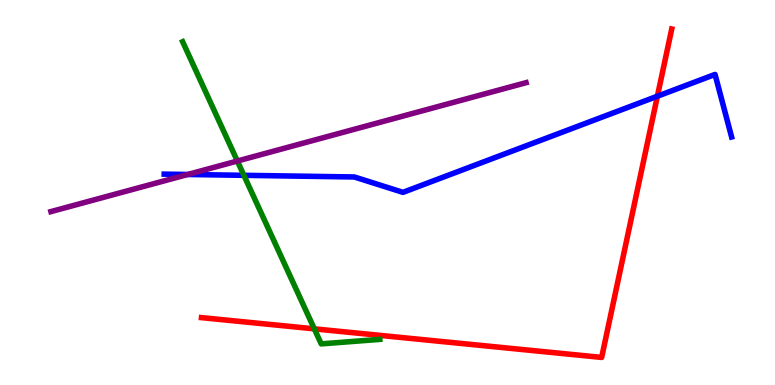[{'lines': ['blue', 'red'], 'intersections': [{'x': 8.48, 'y': 7.5}]}, {'lines': ['green', 'red'], 'intersections': [{'x': 4.06, 'y': 1.46}]}, {'lines': ['purple', 'red'], 'intersections': []}, {'lines': ['blue', 'green'], 'intersections': [{'x': 3.15, 'y': 5.45}]}, {'lines': ['blue', 'purple'], 'intersections': [{'x': 2.42, 'y': 5.47}]}, {'lines': ['green', 'purple'], 'intersections': [{'x': 3.06, 'y': 5.82}]}]